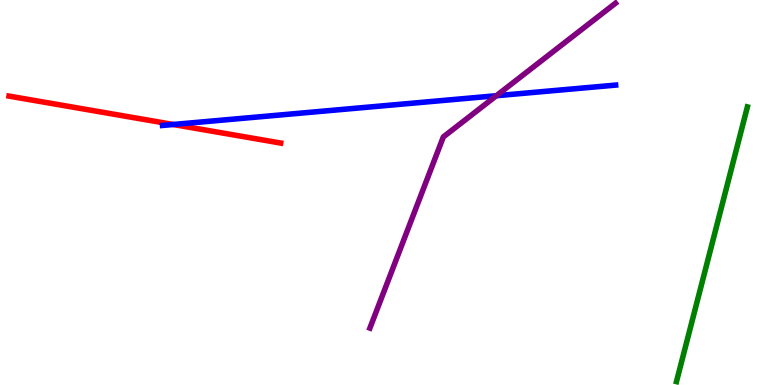[{'lines': ['blue', 'red'], 'intersections': [{'x': 2.24, 'y': 6.77}]}, {'lines': ['green', 'red'], 'intersections': []}, {'lines': ['purple', 'red'], 'intersections': []}, {'lines': ['blue', 'green'], 'intersections': []}, {'lines': ['blue', 'purple'], 'intersections': [{'x': 6.4, 'y': 7.51}]}, {'lines': ['green', 'purple'], 'intersections': []}]